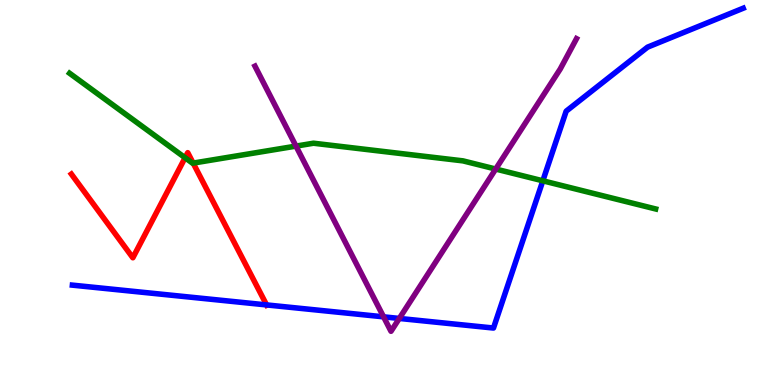[{'lines': ['blue', 'red'], 'intersections': [{'x': 3.44, 'y': 2.08}]}, {'lines': ['green', 'red'], 'intersections': [{'x': 2.39, 'y': 5.9}, {'x': 2.49, 'y': 5.76}]}, {'lines': ['purple', 'red'], 'intersections': []}, {'lines': ['blue', 'green'], 'intersections': [{'x': 7.0, 'y': 5.3}]}, {'lines': ['blue', 'purple'], 'intersections': [{'x': 4.95, 'y': 1.77}, {'x': 5.15, 'y': 1.73}]}, {'lines': ['green', 'purple'], 'intersections': [{'x': 3.82, 'y': 6.2}, {'x': 6.4, 'y': 5.61}]}]